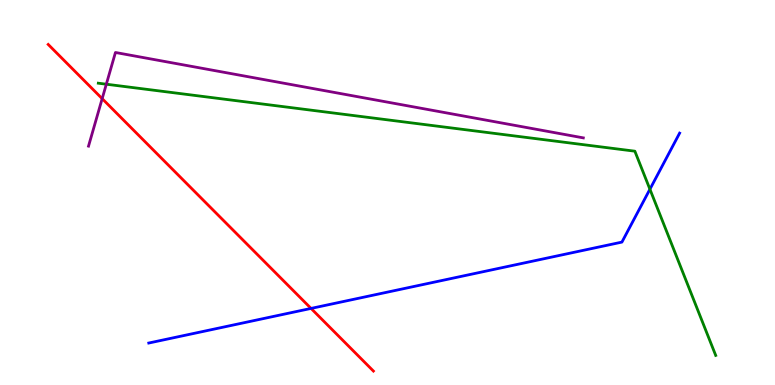[{'lines': ['blue', 'red'], 'intersections': [{'x': 4.01, 'y': 1.99}]}, {'lines': ['green', 'red'], 'intersections': []}, {'lines': ['purple', 'red'], 'intersections': [{'x': 1.32, 'y': 7.44}]}, {'lines': ['blue', 'green'], 'intersections': [{'x': 8.39, 'y': 5.09}]}, {'lines': ['blue', 'purple'], 'intersections': []}, {'lines': ['green', 'purple'], 'intersections': [{'x': 1.37, 'y': 7.81}]}]